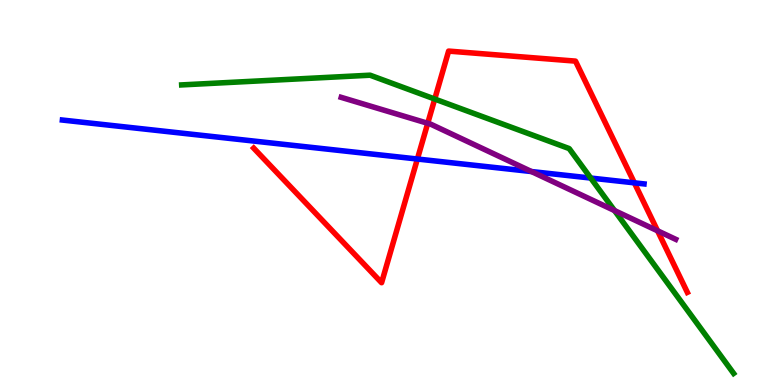[{'lines': ['blue', 'red'], 'intersections': [{'x': 5.39, 'y': 5.87}, {'x': 8.19, 'y': 5.25}]}, {'lines': ['green', 'red'], 'intersections': [{'x': 5.61, 'y': 7.43}]}, {'lines': ['purple', 'red'], 'intersections': [{'x': 5.52, 'y': 6.8}, {'x': 8.48, 'y': 4.01}]}, {'lines': ['blue', 'green'], 'intersections': [{'x': 7.62, 'y': 5.38}]}, {'lines': ['blue', 'purple'], 'intersections': [{'x': 6.86, 'y': 5.54}]}, {'lines': ['green', 'purple'], 'intersections': [{'x': 7.93, 'y': 4.53}]}]